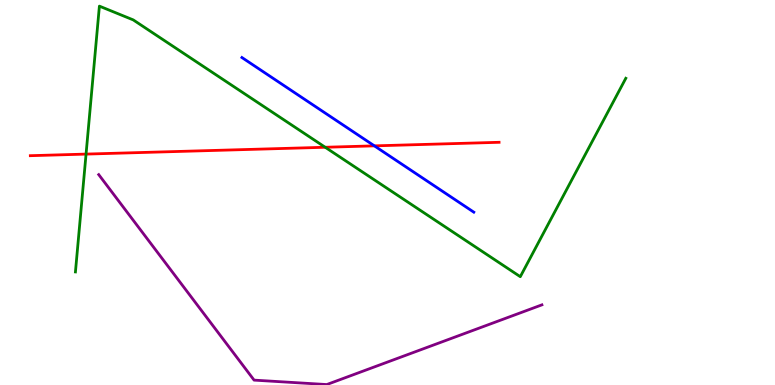[{'lines': ['blue', 'red'], 'intersections': [{'x': 4.83, 'y': 6.21}]}, {'lines': ['green', 'red'], 'intersections': [{'x': 1.11, 'y': 6.0}, {'x': 4.2, 'y': 6.17}]}, {'lines': ['purple', 'red'], 'intersections': []}, {'lines': ['blue', 'green'], 'intersections': []}, {'lines': ['blue', 'purple'], 'intersections': []}, {'lines': ['green', 'purple'], 'intersections': []}]